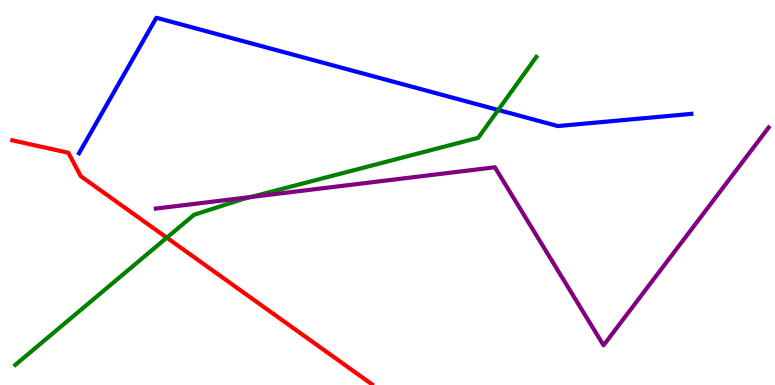[{'lines': ['blue', 'red'], 'intersections': []}, {'lines': ['green', 'red'], 'intersections': [{'x': 2.15, 'y': 3.83}]}, {'lines': ['purple', 'red'], 'intersections': []}, {'lines': ['blue', 'green'], 'intersections': [{'x': 6.43, 'y': 7.14}]}, {'lines': ['blue', 'purple'], 'intersections': []}, {'lines': ['green', 'purple'], 'intersections': [{'x': 3.24, 'y': 4.88}]}]